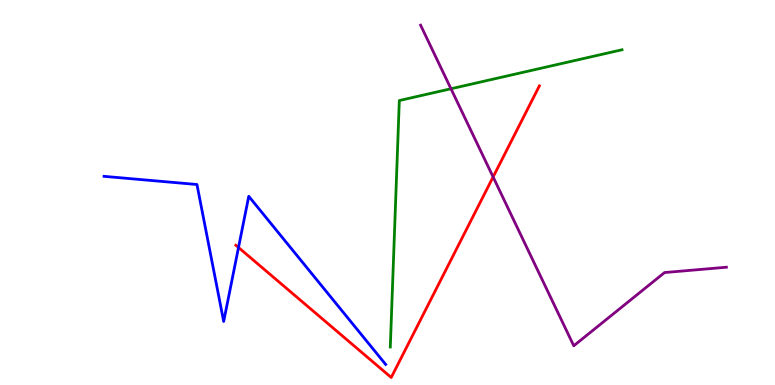[{'lines': ['blue', 'red'], 'intersections': [{'x': 3.08, 'y': 3.57}]}, {'lines': ['green', 'red'], 'intersections': []}, {'lines': ['purple', 'red'], 'intersections': [{'x': 6.36, 'y': 5.4}]}, {'lines': ['blue', 'green'], 'intersections': []}, {'lines': ['blue', 'purple'], 'intersections': []}, {'lines': ['green', 'purple'], 'intersections': [{'x': 5.82, 'y': 7.69}]}]